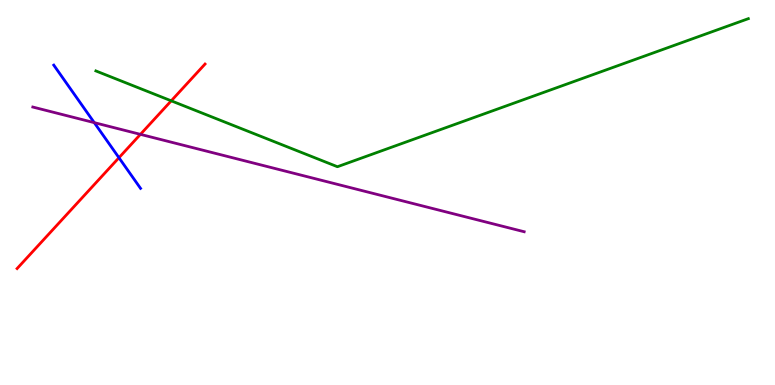[{'lines': ['blue', 'red'], 'intersections': [{'x': 1.53, 'y': 5.9}]}, {'lines': ['green', 'red'], 'intersections': [{'x': 2.21, 'y': 7.38}]}, {'lines': ['purple', 'red'], 'intersections': [{'x': 1.81, 'y': 6.51}]}, {'lines': ['blue', 'green'], 'intersections': []}, {'lines': ['blue', 'purple'], 'intersections': [{'x': 1.22, 'y': 6.81}]}, {'lines': ['green', 'purple'], 'intersections': []}]